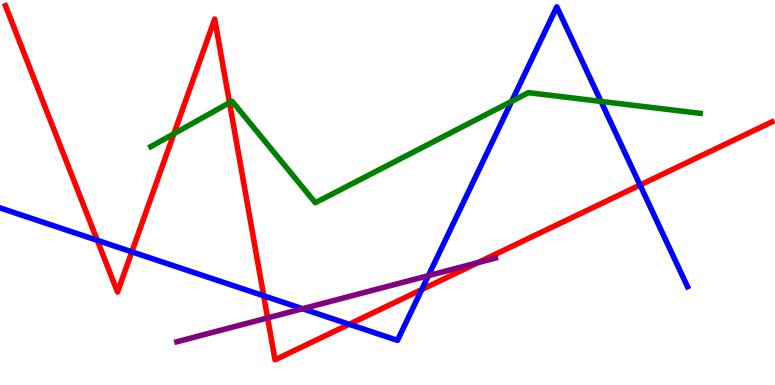[{'lines': ['blue', 'red'], 'intersections': [{'x': 1.26, 'y': 3.76}, {'x': 1.7, 'y': 3.46}, {'x': 3.4, 'y': 2.32}, {'x': 4.51, 'y': 1.58}, {'x': 5.44, 'y': 2.48}, {'x': 8.26, 'y': 5.19}]}, {'lines': ['green', 'red'], 'intersections': [{'x': 2.24, 'y': 6.53}, {'x': 2.96, 'y': 7.33}]}, {'lines': ['purple', 'red'], 'intersections': [{'x': 3.45, 'y': 1.74}, {'x': 6.17, 'y': 3.18}]}, {'lines': ['blue', 'green'], 'intersections': [{'x': 6.6, 'y': 7.37}, {'x': 7.75, 'y': 7.37}]}, {'lines': ['blue', 'purple'], 'intersections': [{'x': 3.9, 'y': 1.98}, {'x': 5.53, 'y': 2.84}]}, {'lines': ['green', 'purple'], 'intersections': []}]